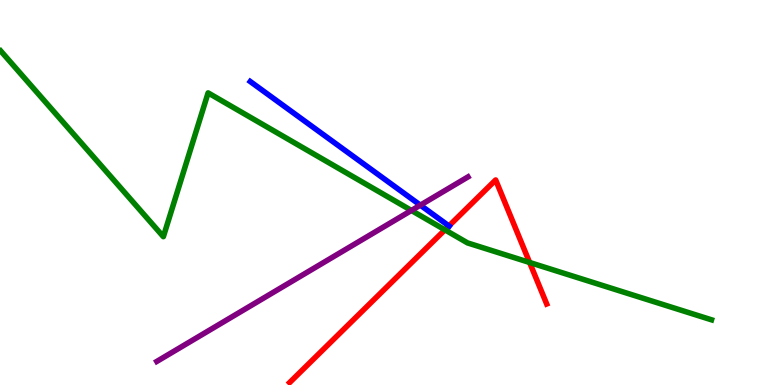[{'lines': ['blue', 'red'], 'intersections': [{'x': 5.79, 'y': 4.13}]}, {'lines': ['green', 'red'], 'intersections': [{'x': 5.74, 'y': 4.03}, {'x': 6.83, 'y': 3.18}]}, {'lines': ['purple', 'red'], 'intersections': []}, {'lines': ['blue', 'green'], 'intersections': []}, {'lines': ['blue', 'purple'], 'intersections': [{'x': 5.42, 'y': 4.67}]}, {'lines': ['green', 'purple'], 'intersections': [{'x': 5.31, 'y': 4.53}]}]